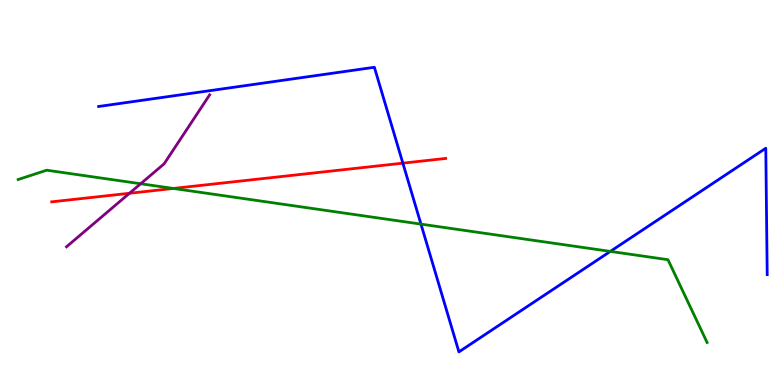[{'lines': ['blue', 'red'], 'intersections': [{'x': 5.2, 'y': 5.76}]}, {'lines': ['green', 'red'], 'intersections': [{'x': 2.24, 'y': 5.11}]}, {'lines': ['purple', 'red'], 'intersections': [{'x': 1.67, 'y': 4.98}]}, {'lines': ['blue', 'green'], 'intersections': [{'x': 5.43, 'y': 4.18}, {'x': 7.88, 'y': 3.47}]}, {'lines': ['blue', 'purple'], 'intersections': []}, {'lines': ['green', 'purple'], 'intersections': [{'x': 1.82, 'y': 5.23}]}]